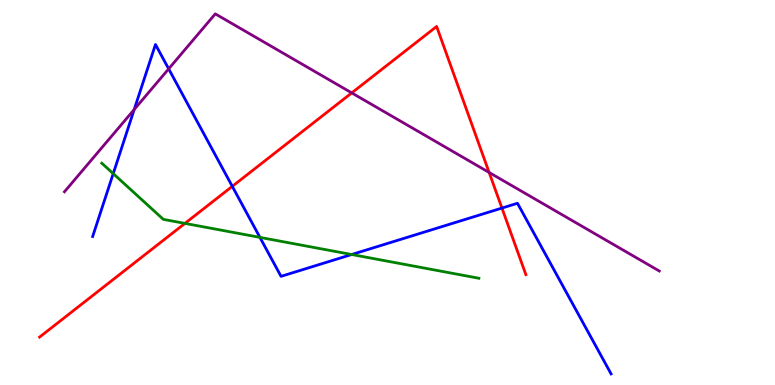[{'lines': ['blue', 'red'], 'intersections': [{'x': 3.0, 'y': 5.16}, {'x': 6.48, 'y': 4.6}]}, {'lines': ['green', 'red'], 'intersections': [{'x': 2.39, 'y': 4.2}]}, {'lines': ['purple', 'red'], 'intersections': [{'x': 4.54, 'y': 7.59}, {'x': 6.31, 'y': 5.52}]}, {'lines': ['blue', 'green'], 'intersections': [{'x': 1.46, 'y': 5.49}, {'x': 3.35, 'y': 3.83}, {'x': 4.54, 'y': 3.39}]}, {'lines': ['blue', 'purple'], 'intersections': [{'x': 1.73, 'y': 7.16}, {'x': 2.18, 'y': 8.21}]}, {'lines': ['green', 'purple'], 'intersections': []}]